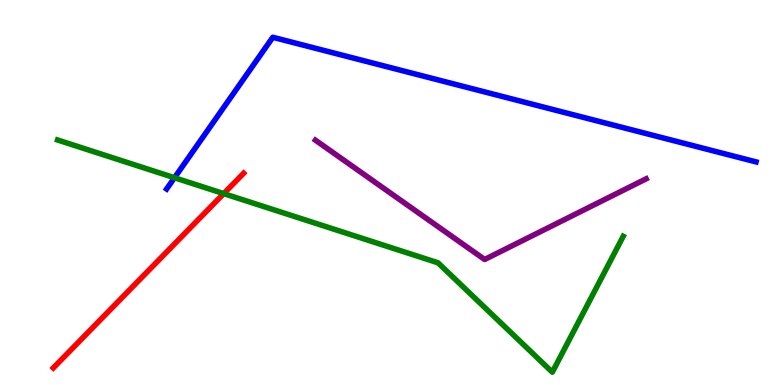[{'lines': ['blue', 'red'], 'intersections': []}, {'lines': ['green', 'red'], 'intersections': [{'x': 2.89, 'y': 4.97}]}, {'lines': ['purple', 'red'], 'intersections': []}, {'lines': ['blue', 'green'], 'intersections': [{'x': 2.25, 'y': 5.38}]}, {'lines': ['blue', 'purple'], 'intersections': []}, {'lines': ['green', 'purple'], 'intersections': []}]